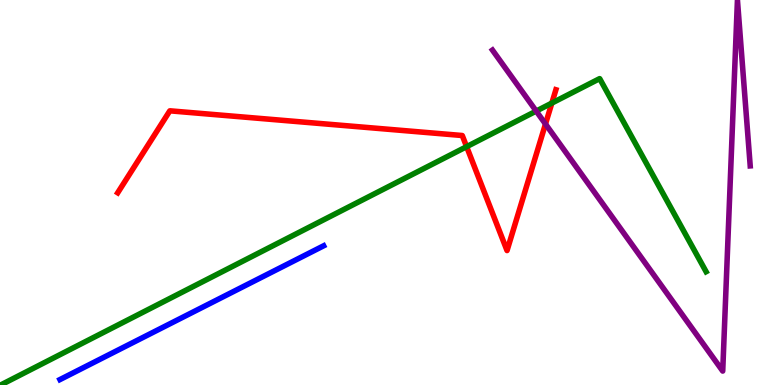[{'lines': ['blue', 'red'], 'intersections': []}, {'lines': ['green', 'red'], 'intersections': [{'x': 6.02, 'y': 6.19}, {'x': 7.12, 'y': 7.32}]}, {'lines': ['purple', 'red'], 'intersections': [{'x': 7.04, 'y': 6.78}]}, {'lines': ['blue', 'green'], 'intersections': []}, {'lines': ['blue', 'purple'], 'intersections': []}, {'lines': ['green', 'purple'], 'intersections': [{'x': 6.92, 'y': 7.11}]}]